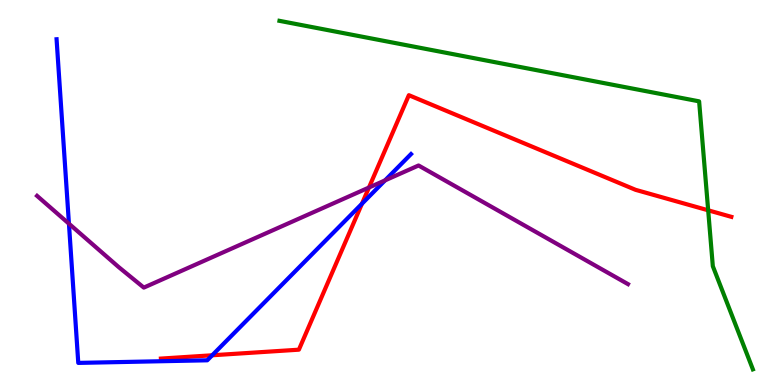[{'lines': ['blue', 'red'], 'intersections': [{'x': 2.74, 'y': 0.772}, {'x': 4.67, 'y': 4.71}]}, {'lines': ['green', 'red'], 'intersections': [{'x': 9.14, 'y': 4.54}]}, {'lines': ['purple', 'red'], 'intersections': [{'x': 4.76, 'y': 5.13}]}, {'lines': ['blue', 'green'], 'intersections': []}, {'lines': ['blue', 'purple'], 'intersections': [{'x': 0.89, 'y': 4.19}, {'x': 4.97, 'y': 5.31}]}, {'lines': ['green', 'purple'], 'intersections': []}]